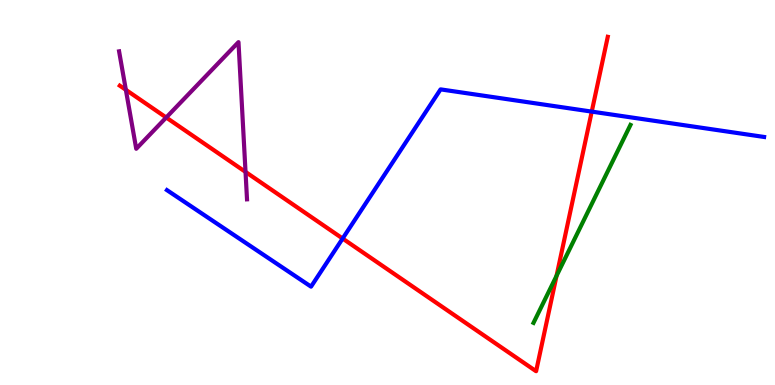[{'lines': ['blue', 'red'], 'intersections': [{'x': 4.42, 'y': 3.8}, {'x': 7.64, 'y': 7.1}]}, {'lines': ['green', 'red'], 'intersections': [{'x': 7.18, 'y': 2.84}]}, {'lines': ['purple', 'red'], 'intersections': [{'x': 1.62, 'y': 7.67}, {'x': 2.14, 'y': 6.95}, {'x': 3.17, 'y': 5.53}]}, {'lines': ['blue', 'green'], 'intersections': []}, {'lines': ['blue', 'purple'], 'intersections': []}, {'lines': ['green', 'purple'], 'intersections': []}]